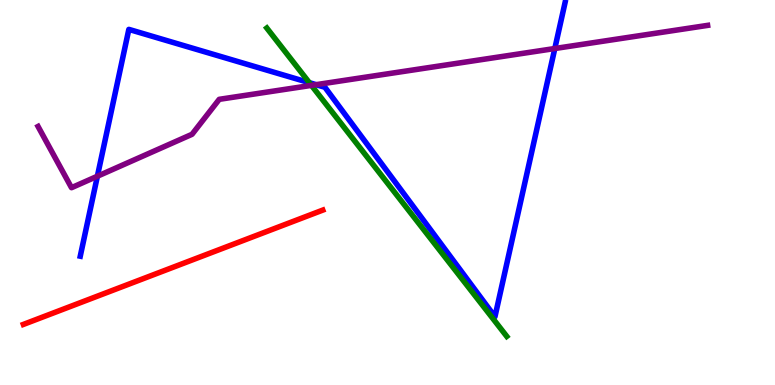[{'lines': ['blue', 'red'], 'intersections': []}, {'lines': ['green', 'red'], 'intersections': []}, {'lines': ['purple', 'red'], 'intersections': []}, {'lines': ['blue', 'green'], 'intersections': [{'x': 3.99, 'y': 7.85}]}, {'lines': ['blue', 'purple'], 'intersections': [{'x': 1.26, 'y': 5.42}, {'x': 4.08, 'y': 7.8}, {'x': 7.16, 'y': 8.74}]}, {'lines': ['green', 'purple'], 'intersections': [{'x': 4.02, 'y': 7.78}]}]